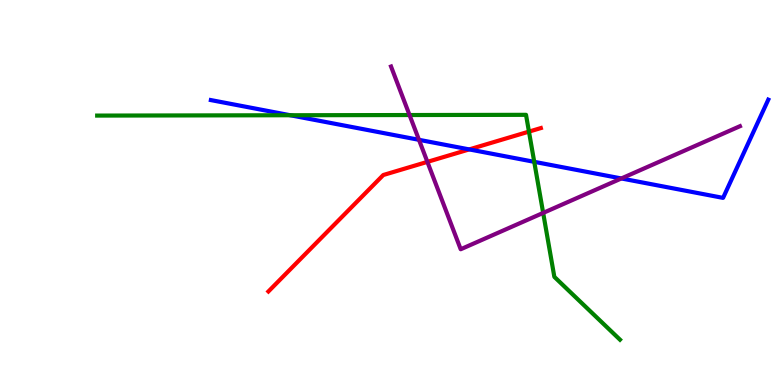[{'lines': ['blue', 'red'], 'intersections': [{'x': 6.05, 'y': 6.12}]}, {'lines': ['green', 'red'], 'intersections': [{'x': 6.83, 'y': 6.58}]}, {'lines': ['purple', 'red'], 'intersections': [{'x': 5.51, 'y': 5.8}]}, {'lines': ['blue', 'green'], 'intersections': [{'x': 3.75, 'y': 7.01}, {'x': 6.89, 'y': 5.8}]}, {'lines': ['blue', 'purple'], 'intersections': [{'x': 5.41, 'y': 6.37}, {'x': 8.02, 'y': 5.36}]}, {'lines': ['green', 'purple'], 'intersections': [{'x': 5.28, 'y': 7.01}, {'x': 7.01, 'y': 4.47}]}]